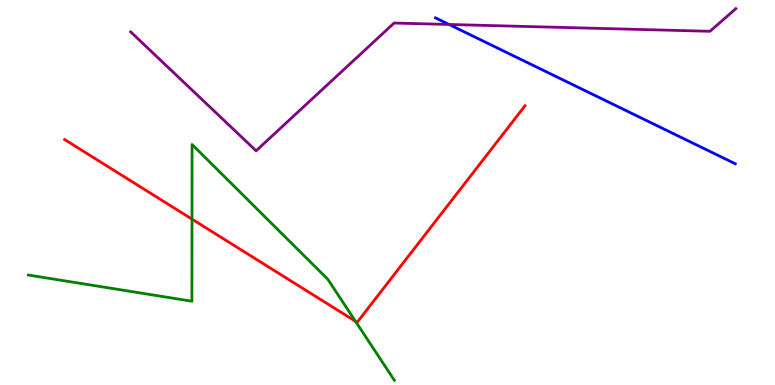[{'lines': ['blue', 'red'], 'intersections': []}, {'lines': ['green', 'red'], 'intersections': [{'x': 2.48, 'y': 4.31}, {'x': 4.59, 'y': 1.65}]}, {'lines': ['purple', 'red'], 'intersections': []}, {'lines': ['blue', 'green'], 'intersections': []}, {'lines': ['blue', 'purple'], 'intersections': [{'x': 5.79, 'y': 9.36}]}, {'lines': ['green', 'purple'], 'intersections': []}]